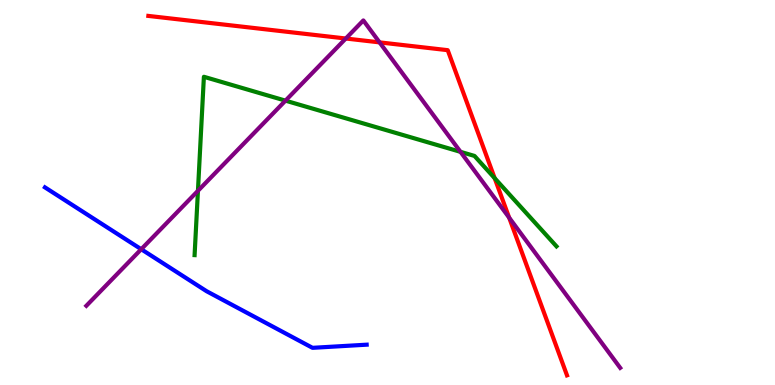[{'lines': ['blue', 'red'], 'intersections': []}, {'lines': ['green', 'red'], 'intersections': [{'x': 6.38, 'y': 5.37}]}, {'lines': ['purple', 'red'], 'intersections': [{'x': 4.46, 'y': 9.0}, {'x': 4.9, 'y': 8.9}, {'x': 6.57, 'y': 4.35}]}, {'lines': ['blue', 'green'], 'intersections': []}, {'lines': ['blue', 'purple'], 'intersections': [{'x': 1.82, 'y': 3.53}]}, {'lines': ['green', 'purple'], 'intersections': [{'x': 2.55, 'y': 5.04}, {'x': 3.68, 'y': 7.39}, {'x': 5.94, 'y': 6.06}]}]